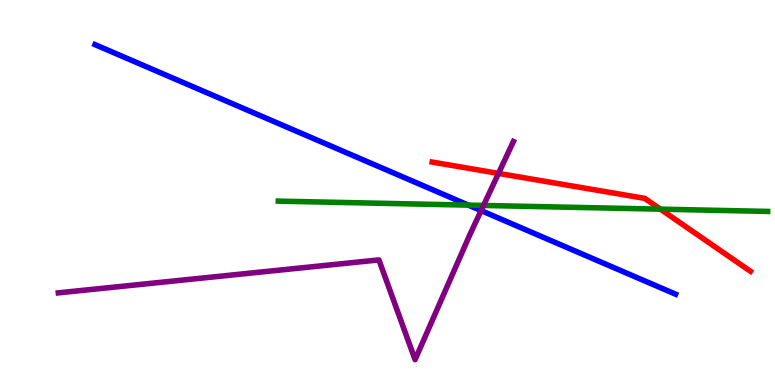[{'lines': ['blue', 'red'], 'intersections': []}, {'lines': ['green', 'red'], 'intersections': [{'x': 8.52, 'y': 4.57}]}, {'lines': ['purple', 'red'], 'intersections': [{'x': 6.43, 'y': 5.5}]}, {'lines': ['blue', 'green'], 'intersections': [{'x': 6.04, 'y': 4.67}]}, {'lines': ['blue', 'purple'], 'intersections': [{'x': 6.21, 'y': 4.53}]}, {'lines': ['green', 'purple'], 'intersections': [{'x': 6.24, 'y': 4.66}]}]